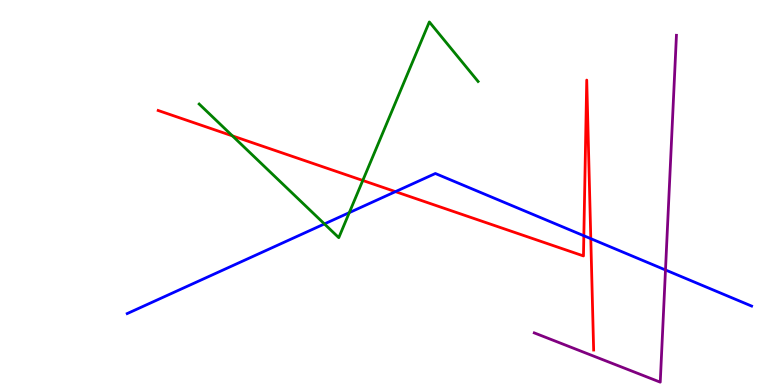[{'lines': ['blue', 'red'], 'intersections': [{'x': 5.1, 'y': 5.02}, {'x': 7.53, 'y': 3.88}, {'x': 7.62, 'y': 3.8}]}, {'lines': ['green', 'red'], 'intersections': [{'x': 3.0, 'y': 6.47}, {'x': 4.68, 'y': 5.31}]}, {'lines': ['purple', 'red'], 'intersections': []}, {'lines': ['blue', 'green'], 'intersections': [{'x': 4.19, 'y': 4.18}, {'x': 4.51, 'y': 4.48}]}, {'lines': ['blue', 'purple'], 'intersections': [{'x': 8.59, 'y': 2.99}]}, {'lines': ['green', 'purple'], 'intersections': []}]